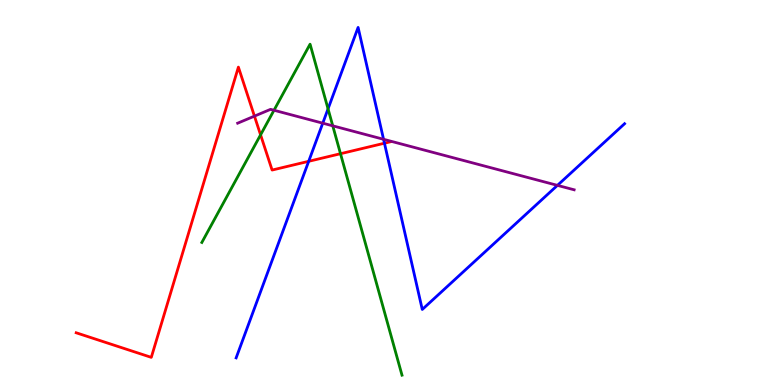[{'lines': ['blue', 'red'], 'intersections': [{'x': 3.98, 'y': 5.81}, {'x': 4.96, 'y': 6.28}]}, {'lines': ['green', 'red'], 'intersections': [{'x': 3.36, 'y': 6.5}, {'x': 4.39, 'y': 6.01}]}, {'lines': ['purple', 'red'], 'intersections': [{'x': 3.28, 'y': 6.98}]}, {'lines': ['blue', 'green'], 'intersections': [{'x': 4.23, 'y': 7.17}]}, {'lines': ['blue', 'purple'], 'intersections': [{'x': 4.16, 'y': 6.8}, {'x': 4.95, 'y': 6.38}, {'x': 7.19, 'y': 5.19}]}, {'lines': ['green', 'purple'], 'intersections': [{'x': 3.54, 'y': 7.14}, {'x': 4.29, 'y': 6.73}]}]